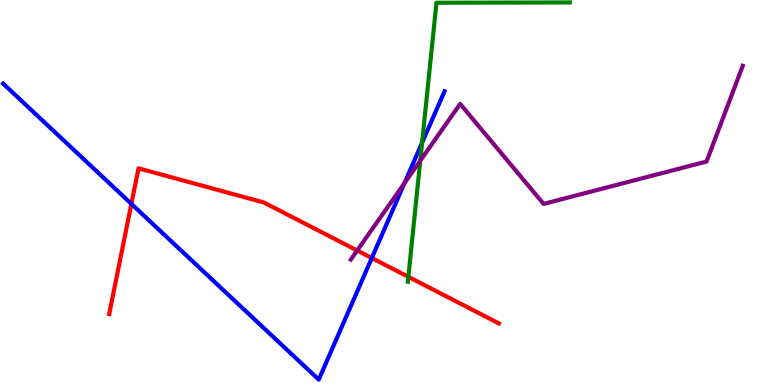[{'lines': ['blue', 'red'], 'intersections': [{'x': 1.7, 'y': 4.7}, {'x': 4.8, 'y': 3.3}]}, {'lines': ['green', 'red'], 'intersections': [{'x': 5.27, 'y': 2.81}]}, {'lines': ['purple', 'red'], 'intersections': [{'x': 4.61, 'y': 3.49}]}, {'lines': ['blue', 'green'], 'intersections': [{'x': 5.45, 'y': 6.29}]}, {'lines': ['blue', 'purple'], 'intersections': [{'x': 5.22, 'y': 5.24}]}, {'lines': ['green', 'purple'], 'intersections': [{'x': 5.42, 'y': 5.83}]}]